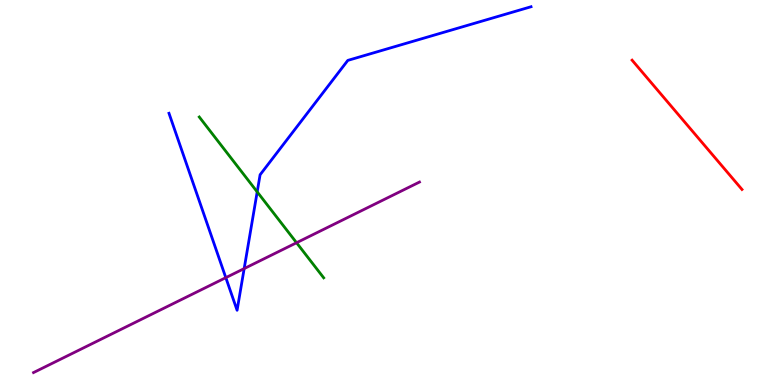[{'lines': ['blue', 'red'], 'intersections': []}, {'lines': ['green', 'red'], 'intersections': []}, {'lines': ['purple', 'red'], 'intersections': []}, {'lines': ['blue', 'green'], 'intersections': [{'x': 3.32, 'y': 5.02}]}, {'lines': ['blue', 'purple'], 'intersections': [{'x': 2.91, 'y': 2.79}, {'x': 3.15, 'y': 3.02}]}, {'lines': ['green', 'purple'], 'intersections': [{'x': 3.83, 'y': 3.7}]}]